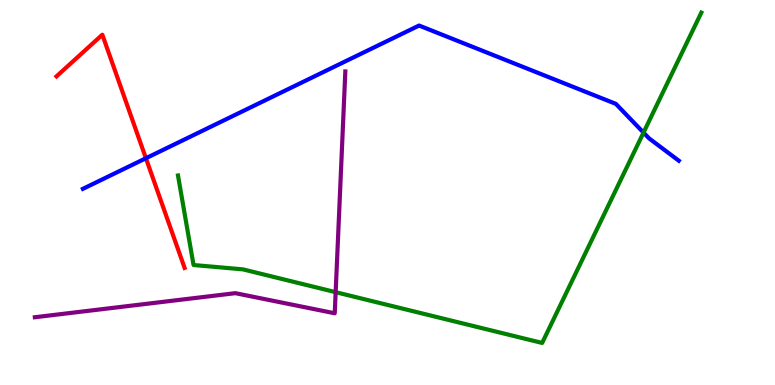[{'lines': ['blue', 'red'], 'intersections': [{'x': 1.88, 'y': 5.89}]}, {'lines': ['green', 'red'], 'intersections': []}, {'lines': ['purple', 'red'], 'intersections': []}, {'lines': ['blue', 'green'], 'intersections': [{'x': 8.3, 'y': 6.56}]}, {'lines': ['blue', 'purple'], 'intersections': []}, {'lines': ['green', 'purple'], 'intersections': [{'x': 4.33, 'y': 2.41}]}]